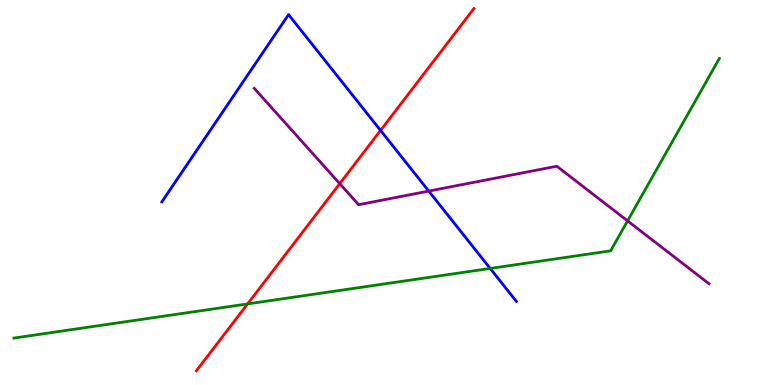[{'lines': ['blue', 'red'], 'intersections': [{'x': 4.91, 'y': 6.61}]}, {'lines': ['green', 'red'], 'intersections': [{'x': 3.19, 'y': 2.11}]}, {'lines': ['purple', 'red'], 'intersections': [{'x': 4.38, 'y': 5.23}]}, {'lines': ['blue', 'green'], 'intersections': [{'x': 6.33, 'y': 3.03}]}, {'lines': ['blue', 'purple'], 'intersections': [{'x': 5.53, 'y': 5.04}]}, {'lines': ['green', 'purple'], 'intersections': [{'x': 8.1, 'y': 4.26}]}]